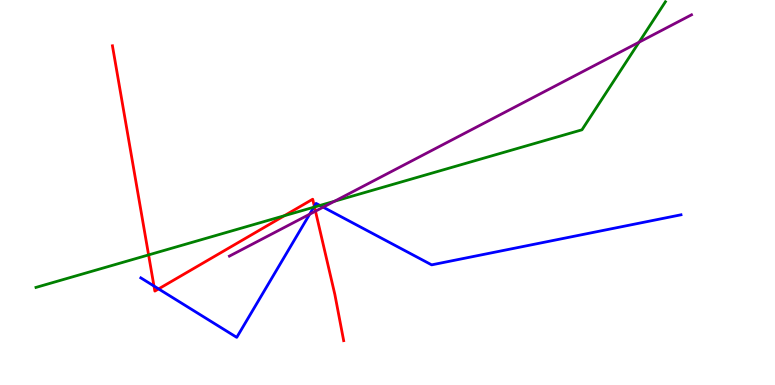[{'lines': ['blue', 'red'], 'intersections': [{'x': 1.99, 'y': 2.57}, {'x': 2.05, 'y': 2.5}, {'x': 4.06, 'y': 4.64}]}, {'lines': ['green', 'red'], 'intersections': [{'x': 1.92, 'y': 3.38}, {'x': 3.67, 'y': 4.4}, {'x': 4.06, 'y': 4.62}]}, {'lines': ['purple', 'red'], 'intersections': [{'x': 4.07, 'y': 4.51}]}, {'lines': ['blue', 'green'], 'intersections': [{'x': 4.05, 'y': 4.62}, {'x': 4.13, 'y': 4.66}]}, {'lines': ['blue', 'purple'], 'intersections': [{'x': 4.0, 'y': 4.44}, {'x': 4.17, 'y': 4.62}]}, {'lines': ['green', 'purple'], 'intersections': [{'x': 4.32, 'y': 4.77}, {'x': 8.25, 'y': 8.9}]}]